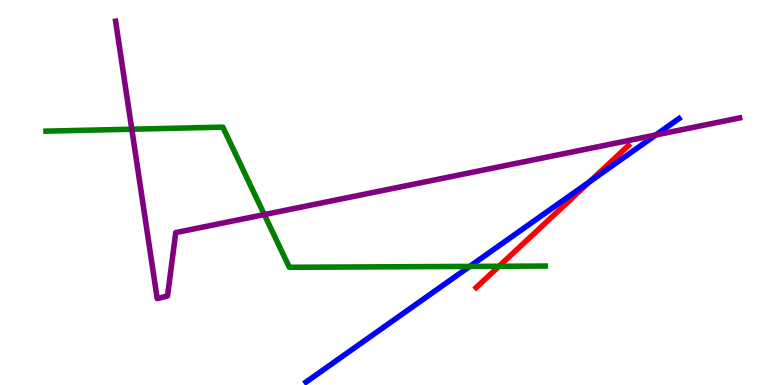[{'lines': ['blue', 'red'], 'intersections': [{'x': 7.61, 'y': 5.28}]}, {'lines': ['green', 'red'], 'intersections': [{'x': 6.44, 'y': 3.08}]}, {'lines': ['purple', 'red'], 'intersections': []}, {'lines': ['blue', 'green'], 'intersections': [{'x': 6.06, 'y': 3.08}]}, {'lines': ['blue', 'purple'], 'intersections': [{'x': 8.46, 'y': 6.49}]}, {'lines': ['green', 'purple'], 'intersections': [{'x': 1.7, 'y': 6.64}, {'x': 3.41, 'y': 4.43}]}]